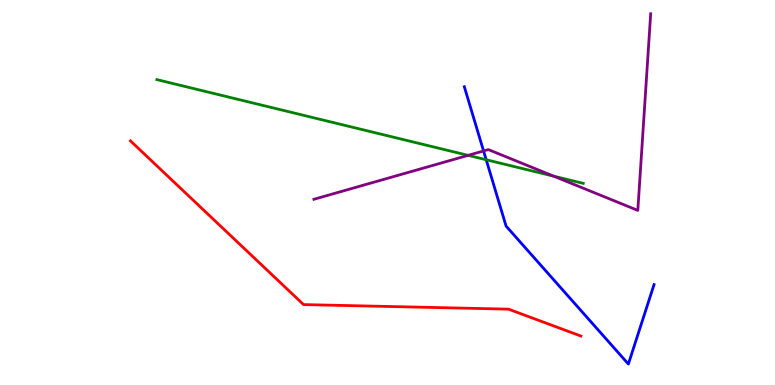[{'lines': ['blue', 'red'], 'intersections': []}, {'lines': ['green', 'red'], 'intersections': []}, {'lines': ['purple', 'red'], 'intersections': []}, {'lines': ['blue', 'green'], 'intersections': [{'x': 6.27, 'y': 5.85}]}, {'lines': ['blue', 'purple'], 'intersections': [{'x': 6.24, 'y': 6.08}]}, {'lines': ['green', 'purple'], 'intersections': [{'x': 6.04, 'y': 5.96}, {'x': 7.14, 'y': 5.42}]}]